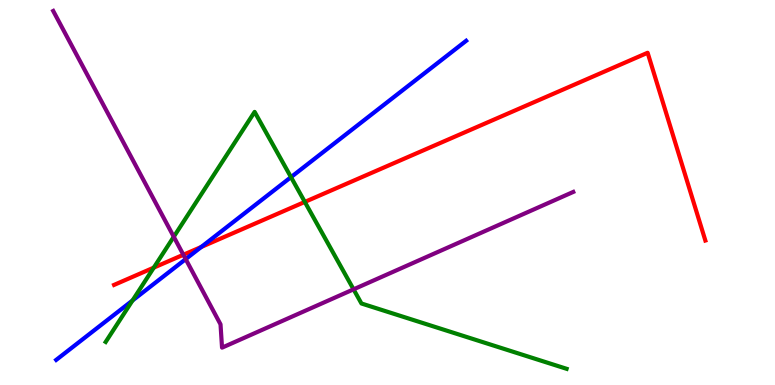[{'lines': ['blue', 'red'], 'intersections': [{'x': 2.6, 'y': 3.59}]}, {'lines': ['green', 'red'], 'intersections': [{'x': 1.98, 'y': 3.05}, {'x': 3.93, 'y': 4.76}]}, {'lines': ['purple', 'red'], 'intersections': [{'x': 2.37, 'y': 3.38}]}, {'lines': ['blue', 'green'], 'intersections': [{'x': 1.71, 'y': 2.19}, {'x': 3.75, 'y': 5.4}]}, {'lines': ['blue', 'purple'], 'intersections': [{'x': 2.4, 'y': 3.27}]}, {'lines': ['green', 'purple'], 'intersections': [{'x': 2.24, 'y': 3.85}, {'x': 4.56, 'y': 2.48}]}]